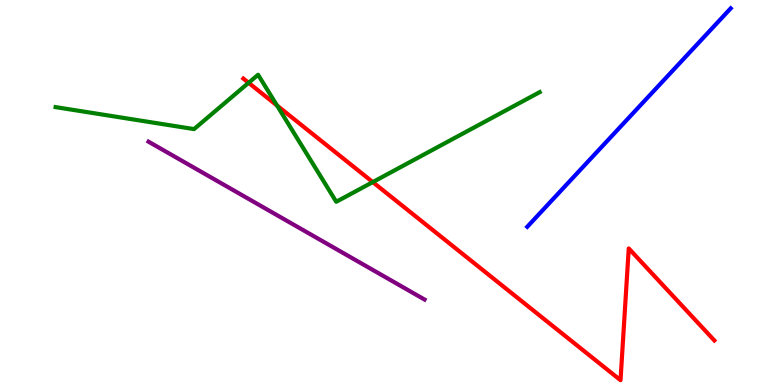[{'lines': ['blue', 'red'], 'intersections': []}, {'lines': ['green', 'red'], 'intersections': [{'x': 3.21, 'y': 7.85}, {'x': 3.57, 'y': 7.26}, {'x': 4.81, 'y': 5.27}]}, {'lines': ['purple', 'red'], 'intersections': []}, {'lines': ['blue', 'green'], 'intersections': []}, {'lines': ['blue', 'purple'], 'intersections': []}, {'lines': ['green', 'purple'], 'intersections': []}]